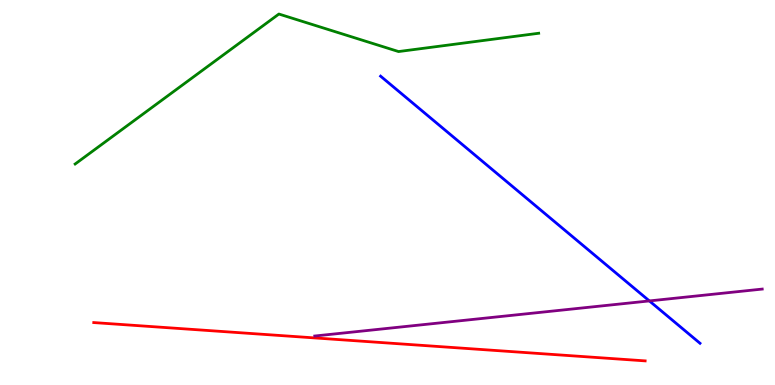[{'lines': ['blue', 'red'], 'intersections': []}, {'lines': ['green', 'red'], 'intersections': []}, {'lines': ['purple', 'red'], 'intersections': []}, {'lines': ['blue', 'green'], 'intersections': []}, {'lines': ['blue', 'purple'], 'intersections': [{'x': 8.38, 'y': 2.18}]}, {'lines': ['green', 'purple'], 'intersections': []}]